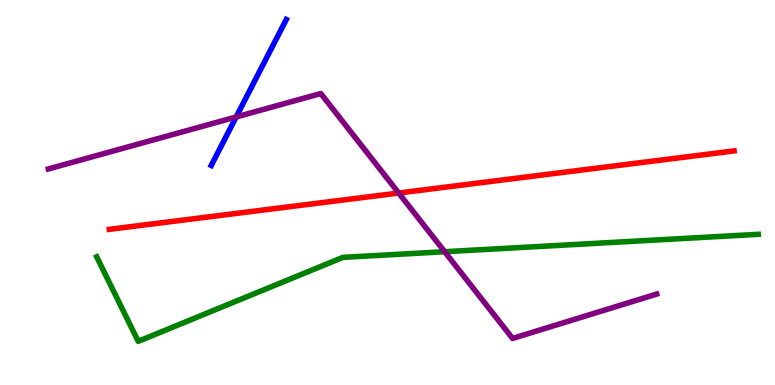[{'lines': ['blue', 'red'], 'intersections': []}, {'lines': ['green', 'red'], 'intersections': []}, {'lines': ['purple', 'red'], 'intersections': [{'x': 5.14, 'y': 4.99}]}, {'lines': ['blue', 'green'], 'intersections': []}, {'lines': ['blue', 'purple'], 'intersections': [{'x': 3.05, 'y': 6.96}]}, {'lines': ['green', 'purple'], 'intersections': [{'x': 5.74, 'y': 3.46}]}]